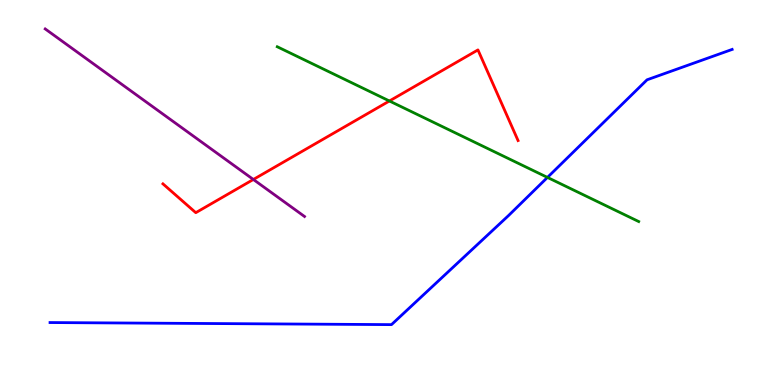[{'lines': ['blue', 'red'], 'intersections': []}, {'lines': ['green', 'red'], 'intersections': [{'x': 5.02, 'y': 7.38}]}, {'lines': ['purple', 'red'], 'intersections': [{'x': 3.27, 'y': 5.34}]}, {'lines': ['blue', 'green'], 'intersections': [{'x': 7.06, 'y': 5.39}]}, {'lines': ['blue', 'purple'], 'intersections': []}, {'lines': ['green', 'purple'], 'intersections': []}]